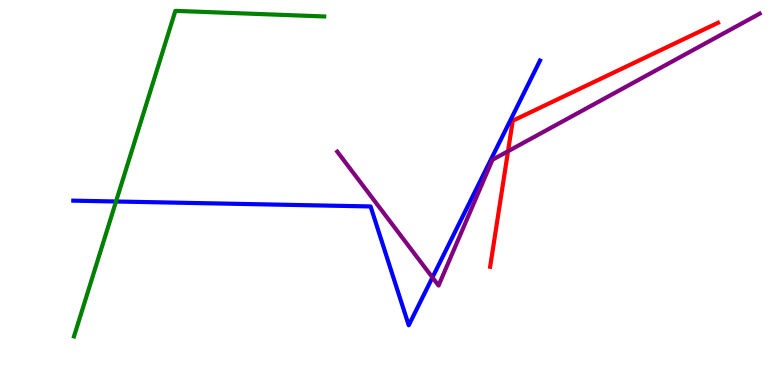[{'lines': ['blue', 'red'], 'intersections': []}, {'lines': ['green', 'red'], 'intersections': []}, {'lines': ['purple', 'red'], 'intersections': [{'x': 6.56, 'y': 6.07}]}, {'lines': ['blue', 'green'], 'intersections': [{'x': 1.5, 'y': 4.77}]}, {'lines': ['blue', 'purple'], 'intersections': [{'x': 5.58, 'y': 2.79}]}, {'lines': ['green', 'purple'], 'intersections': []}]